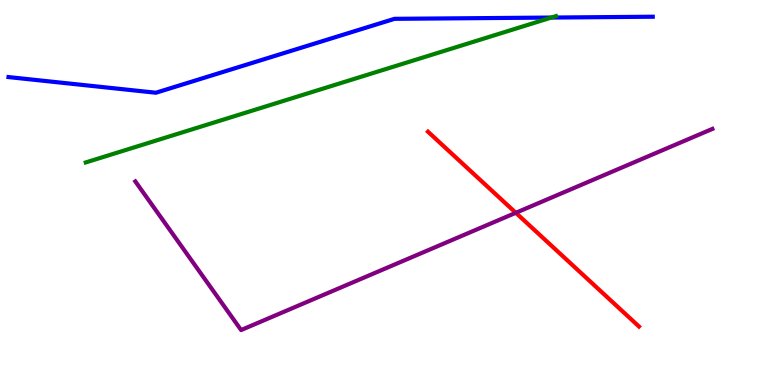[{'lines': ['blue', 'red'], 'intersections': []}, {'lines': ['green', 'red'], 'intersections': []}, {'lines': ['purple', 'red'], 'intersections': [{'x': 6.66, 'y': 4.47}]}, {'lines': ['blue', 'green'], 'intersections': [{'x': 7.11, 'y': 9.54}]}, {'lines': ['blue', 'purple'], 'intersections': []}, {'lines': ['green', 'purple'], 'intersections': []}]